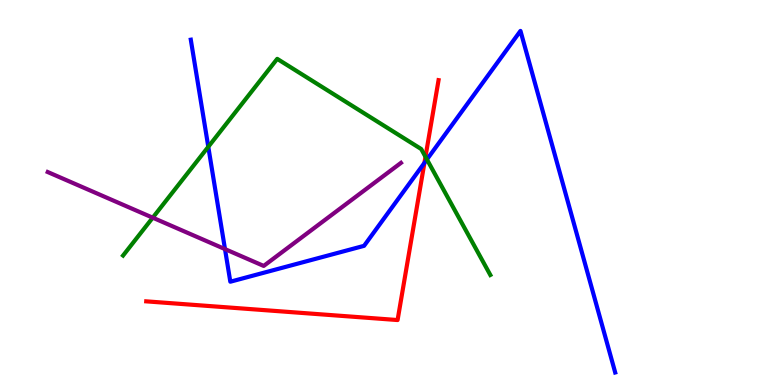[{'lines': ['blue', 'red'], 'intersections': [{'x': 5.48, 'y': 5.77}]}, {'lines': ['green', 'red'], 'intersections': [{'x': 5.49, 'y': 5.93}]}, {'lines': ['purple', 'red'], 'intersections': []}, {'lines': ['blue', 'green'], 'intersections': [{'x': 2.69, 'y': 6.19}, {'x': 5.51, 'y': 5.86}]}, {'lines': ['blue', 'purple'], 'intersections': [{'x': 2.9, 'y': 3.53}]}, {'lines': ['green', 'purple'], 'intersections': [{'x': 1.97, 'y': 4.35}]}]